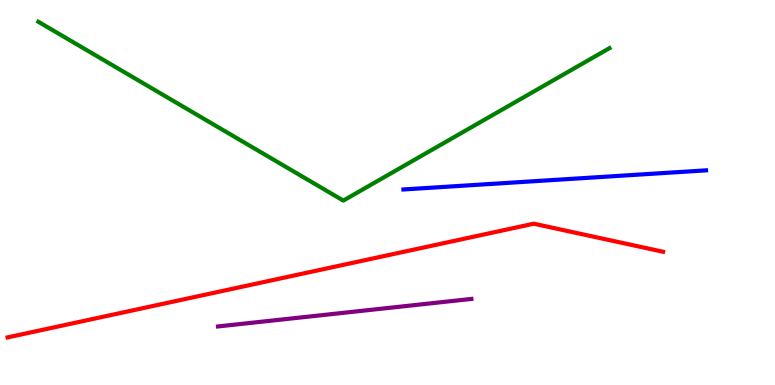[{'lines': ['blue', 'red'], 'intersections': []}, {'lines': ['green', 'red'], 'intersections': []}, {'lines': ['purple', 'red'], 'intersections': []}, {'lines': ['blue', 'green'], 'intersections': []}, {'lines': ['blue', 'purple'], 'intersections': []}, {'lines': ['green', 'purple'], 'intersections': []}]